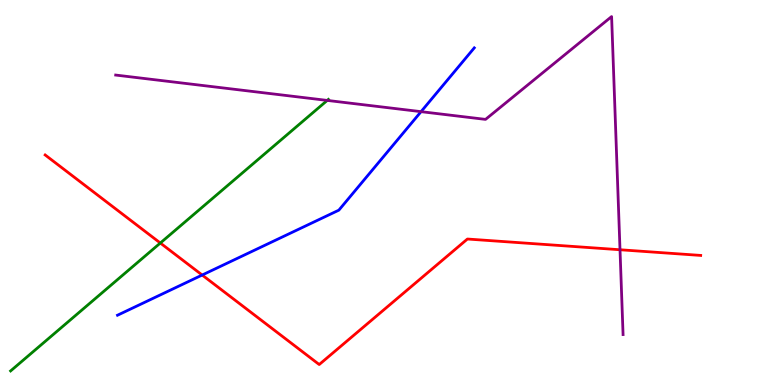[{'lines': ['blue', 'red'], 'intersections': [{'x': 2.61, 'y': 2.86}]}, {'lines': ['green', 'red'], 'intersections': [{'x': 2.07, 'y': 3.69}]}, {'lines': ['purple', 'red'], 'intersections': [{'x': 8.0, 'y': 3.51}]}, {'lines': ['blue', 'green'], 'intersections': []}, {'lines': ['blue', 'purple'], 'intersections': [{'x': 5.43, 'y': 7.1}]}, {'lines': ['green', 'purple'], 'intersections': [{'x': 4.22, 'y': 7.39}]}]